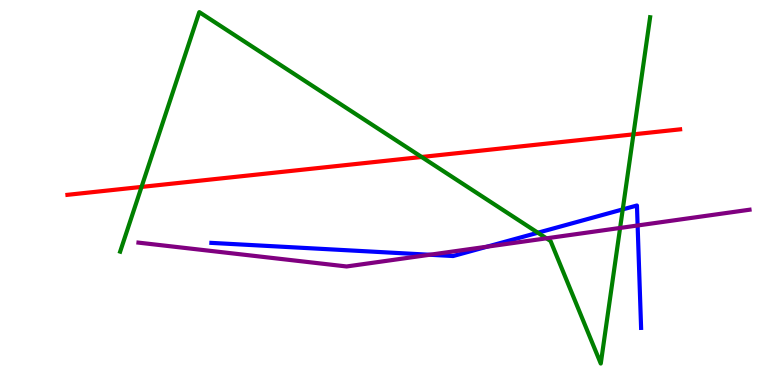[{'lines': ['blue', 'red'], 'intersections': []}, {'lines': ['green', 'red'], 'intersections': [{'x': 1.83, 'y': 5.15}, {'x': 5.44, 'y': 5.92}, {'x': 8.17, 'y': 6.51}]}, {'lines': ['purple', 'red'], 'intersections': []}, {'lines': ['blue', 'green'], 'intersections': [{'x': 6.94, 'y': 3.96}, {'x': 8.04, 'y': 4.56}]}, {'lines': ['blue', 'purple'], 'intersections': [{'x': 5.55, 'y': 3.38}, {'x': 6.28, 'y': 3.59}, {'x': 8.23, 'y': 4.14}]}, {'lines': ['green', 'purple'], 'intersections': [{'x': 7.05, 'y': 3.81}, {'x': 8.0, 'y': 4.08}]}]